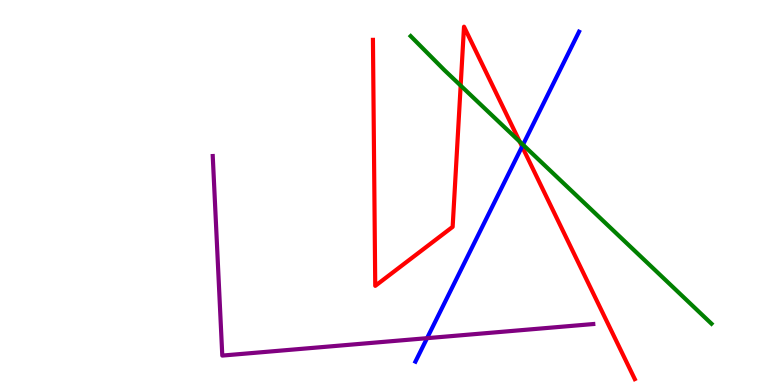[{'lines': ['blue', 'red'], 'intersections': [{'x': 6.74, 'y': 6.19}]}, {'lines': ['green', 'red'], 'intersections': [{'x': 5.94, 'y': 7.78}, {'x': 6.71, 'y': 6.32}]}, {'lines': ['purple', 'red'], 'intersections': []}, {'lines': ['blue', 'green'], 'intersections': [{'x': 6.75, 'y': 6.24}]}, {'lines': ['blue', 'purple'], 'intersections': [{'x': 5.51, 'y': 1.22}]}, {'lines': ['green', 'purple'], 'intersections': []}]